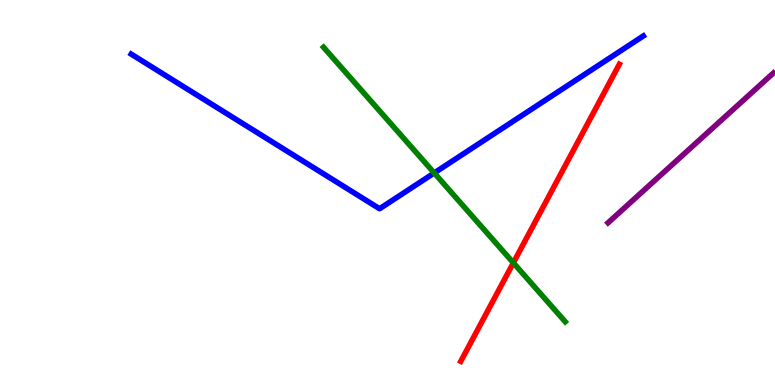[{'lines': ['blue', 'red'], 'intersections': []}, {'lines': ['green', 'red'], 'intersections': [{'x': 6.62, 'y': 3.17}]}, {'lines': ['purple', 'red'], 'intersections': []}, {'lines': ['blue', 'green'], 'intersections': [{'x': 5.6, 'y': 5.51}]}, {'lines': ['blue', 'purple'], 'intersections': []}, {'lines': ['green', 'purple'], 'intersections': []}]